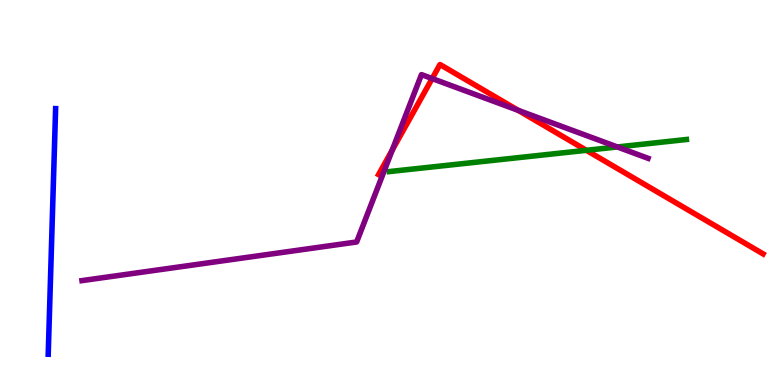[{'lines': ['blue', 'red'], 'intersections': []}, {'lines': ['green', 'red'], 'intersections': [{'x': 7.57, 'y': 6.1}]}, {'lines': ['purple', 'red'], 'intersections': [{'x': 5.06, 'y': 6.1}, {'x': 5.58, 'y': 7.96}, {'x': 6.69, 'y': 7.13}]}, {'lines': ['blue', 'green'], 'intersections': []}, {'lines': ['blue', 'purple'], 'intersections': []}, {'lines': ['green', 'purple'], 'intersections': [{'x': 7.97, 'y': 6.18}]}]